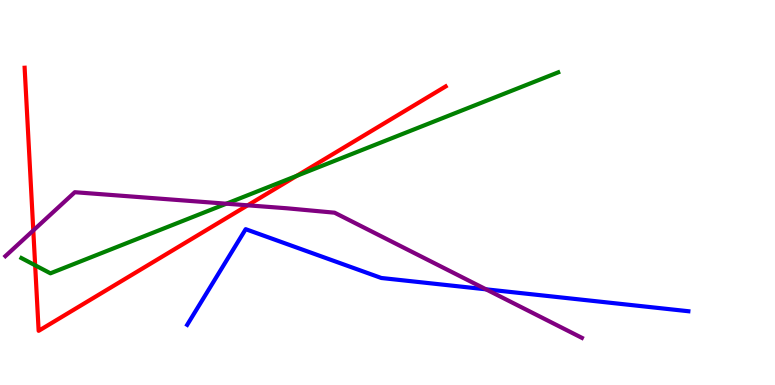[{'lines': ['blue', 'red'], 'intersections': []}, {'lines': ['green', 'red'], 'intersections': [{'x': 0.454, 'y': 3.11}, {'x': 3.83, 'y': 5.43}]}, {'lines': ['purple', 'red'], 'intersections': [{'x': 0.43, 'y': 4.01}, {'x': 3.2, 'y': 4.67}]}, {'lines': ['blue', 'green'], 'intersections': []}, {'lines': ['blue', 'purple'], 'intersections': [{'x': 6.27, 'y': 2.49}]}, {'lines': ['green', 'purple'], 'intersections': [{'x': 2.92, 'y': 4.71}]}]